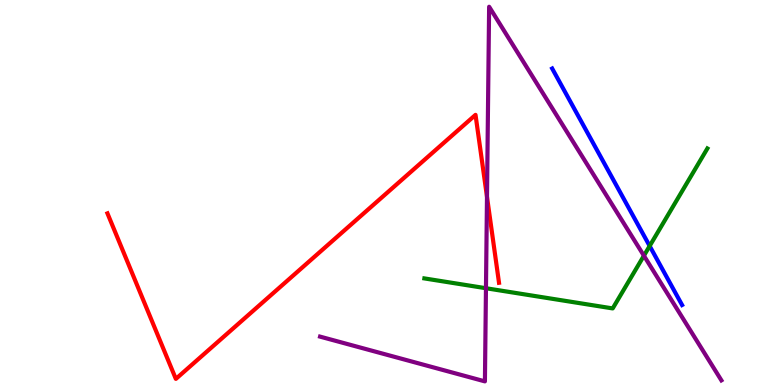[{'lines': ['blue', 'red'], 'intersections': []}, {'lines': ['green', 'red'], 'intersections': []}, {'lines': ['purple', 'red'], 'intersections': [{'x': 6.28, 'y': 4.89}]}, {'lines': ['blue', 'green'], 'intersections': [{'x': 8.38, 'y': 3.61}]}, {'lines': ['blue', 'purple'], 'intersections': []}, {'lines': ['green', 'purple'], 'intersections': [{'x': 6.27, 'y': 2.51}, {'x': 8.31, 'y': 3.36}]}]